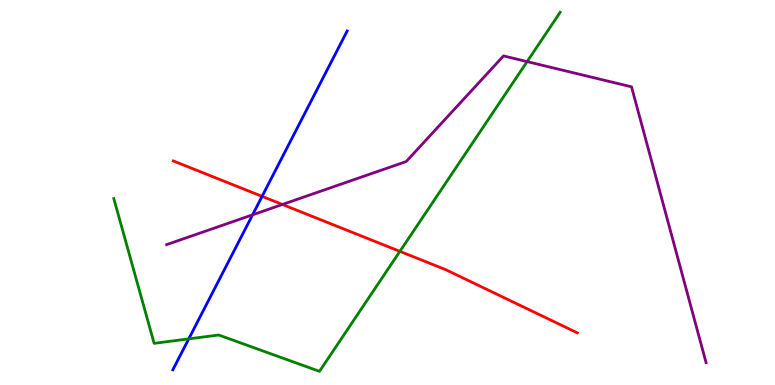[{'lines': ['blue', 'red'], 'intersections': [{'x': 3.38, 'y': 4.9}]}, {'lines': ['green', 'red'], 'intersections': [{'x': 5.16, 'y': 3.47}]}, {'lines': ['purple', 'red'], 'intersections': [{'x': 3.64, 'y': 4.69}]}, {'lines': ['blue', 'green'], 'intersections': [{'x': 2.44, 'y': 1.2}]}, {'lines': ['blue', 'purple'], 'intersections': [{'x': 3.26, 'y': 4.42}]}, {'lines': ['green', 'purple'], 'intersections': [{'x': 6.8, 'y': 8.4}]}]